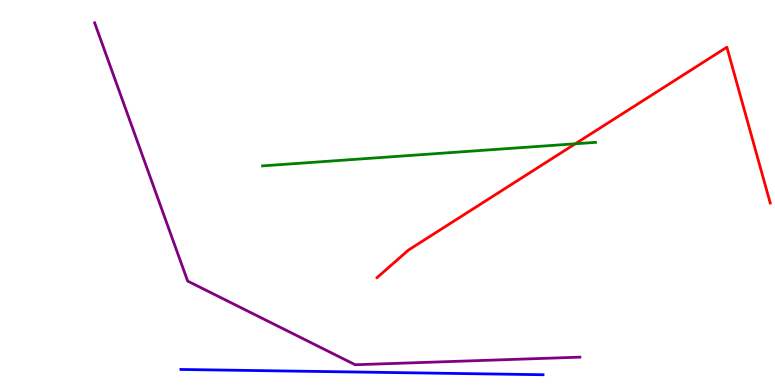[{'lines': ['blue', 'red'], 'intersections': []}, {'lines': ['green', 'red'], 'intersections': [{'x': 7.42, 'y': 6.27}]}, {'lines': ['purple', 'red'], 'intersections': []}, {'lines': ['blue', 'green'], 'intersections': []}, {'lines': ['blue', 'purple'], 'intersections': []}, {'lines': ['green', 'purple'], 'intersections': []}]